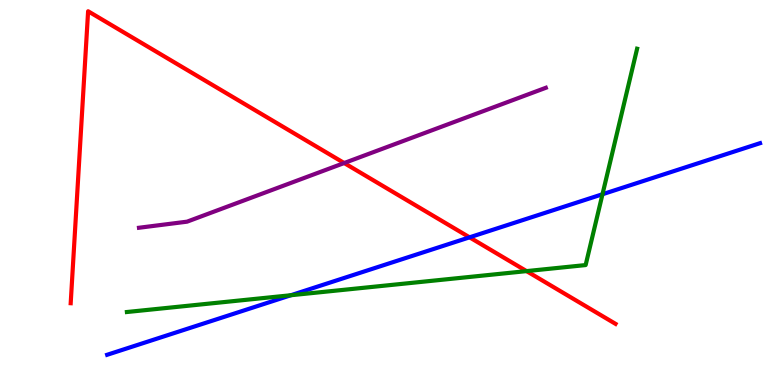[{'lines': ['blue', 'red'], 'intersections': [{'x': 6.06, 'y': 3.84}]}, {'lines': ['green', 'red'], 'intersections': [{'x': 6.79, 'y': 2.96}]}, {'lines': ['purple', 'red'], 'intersections': [{'x': 4.44, 'y': 5.77}]}, {'lines': ['blue', 'green'], 'intersections': [{'x': 3.75, 'y': 2.33}, {'x': 7.77, 'y': 4.95}]}, {'lines': ['blue', 'purple'], 'intersections': []}, {'lines': ['green', 'purple'], 'intersections': []}]